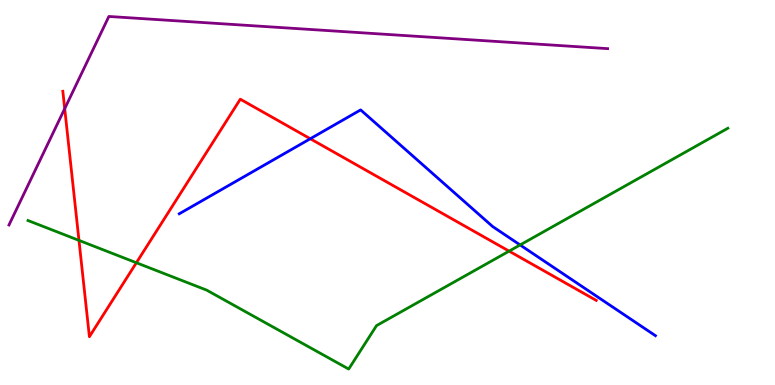[{'lines': ['blue', 'red'], 'intersections': [{'x': 4.0, 'y': 6.4}]}, {'lines': ['green', 'red'], 'intersections': [{'x': 1.02, 'y': 3.76}, {'x': 1.76, 'y': 3.18}, {'x': 6.57, 'y': 3.48}]}, {'lines': ['purple', 'red'], 'intersections': [{'x': 0.835, 'y': 7.18}]}, {'lines': ['blue', 'green'], 'intersections': [{'x': 6.71, 'y': 3.64}]}, {'lines': ['blue', 'purple'], 'intersections': []}, {'lines': ['green', 'purple'], 'intersections': []}]